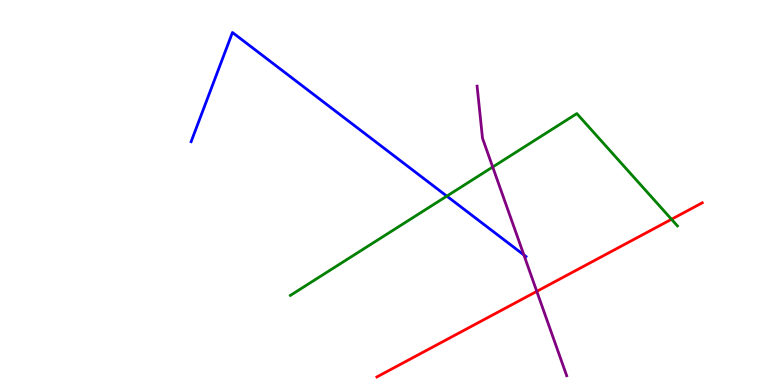[{'lines': ['blue', 'red'], 'intersections': []}, {'lines': ['green', 'red'], 'intersections': [{'x': 8.66, 'y': 4.3}]}, {'lines': ['purple', 'red'], 'intersections': [{'x': 6.93, 'y': 2.43}]}, {'lines': ['blue', 'green'], 'intersections': [{'x': 5.77, 'y': 4.91}]}, {'lines': ['blue', 'purple'], 'intersections': [{'x': 6.76, 'y': 3.38}]}, {'lines': ['green', 'purple'], 'intersections': [{'x': 6.36, 'y': 5.66}]}]